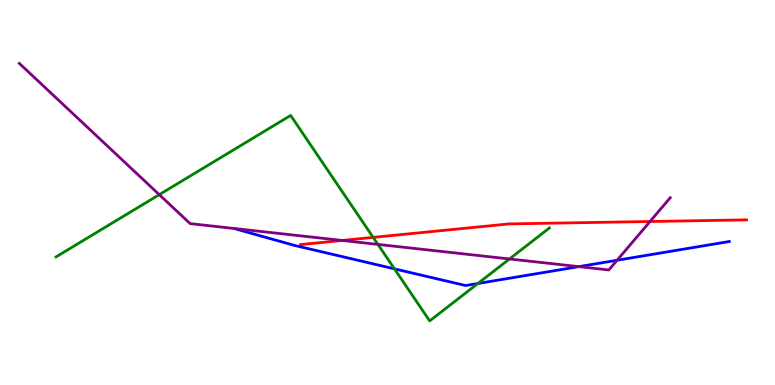[{'lines': ['blue', 'red'], 'intersections': []}, {'lines': ['green', 'red'], 'intersections': [{'x': 4.81, 'y': 3.83}]}, {'lines': ['purple', 'red'], 'intersections': [{'x': 4.42, 'y': 3.75}, {'x': 8.39, 'y': 4.25}]}, {'lines': ['blue', 'green'], 'intersections': [{'x': 5.09, 'y': 3.02}, {'x': 6.17, 'y': 2.64}]}, {'lines': ['blue', 'purple'], 'intersections': [{'x': 7.47, 'y': 3.07}, {'x': 7.96, 'y': 3.24}]}, {'lines': ['green', 'purple'], 'intersections': [{'x': 2.06, 'y': 4.94}, {'x': 4.88, 'y': 3.65}, {'x': 6.57, 'y': 3.27}]}]